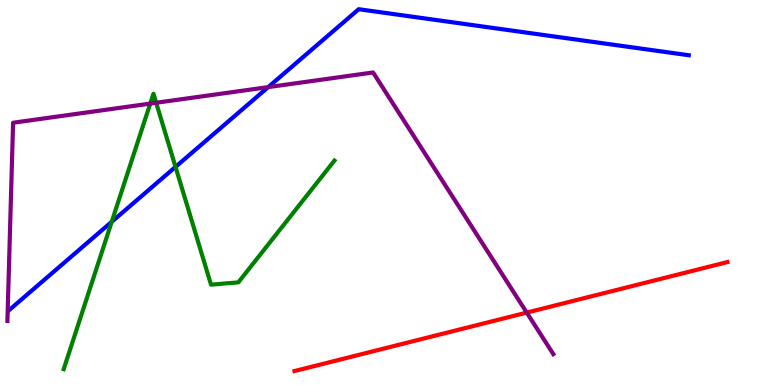[{'lines': ['blue', 'red'], 'intersections': []}, {'lines': ['green', 'red'], 'intersections': []}, {'lines': ['purple', 'red'], 'intersections': [{'x': 6.8, 'y': 1.88}]}, {'lines': ['blue', 'green'], 'intersections': [{'x': 1.44, 'y': 4.24}, {'x': 2.26, 'y': 5.66}]}, {'lines': ['blue', 'purple'], 'intersections': [{'x': 3.46, 'y': 7.74}]}, {'lines': ['green', 'purple'], 'intersections': [{'x': 1.94, 'y': 7.31}, {'x': 2.02, 'y': 7.33}]}]